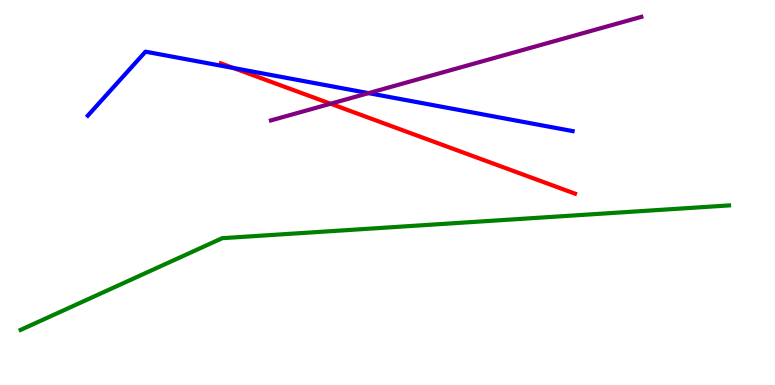[{'lines': ['blue', 'red'], 'intersections': [{'x': 3.01, 'y': 8.23}]}, {'lines': ['green', 'red'], 'intersections': []}, {'lines': ['purple', 'red'], 'intersections': [{'x': 4.27, 'y': 7.31}]}, {'lines': ['blue', 'green'], 'intersections': []}, {'lines': ['blue', 'purple'], 'intersections': [{'x': 4.76, 'y': 7.58}]}, {'lines': ['green', 'purple'], 'intersections': []}]